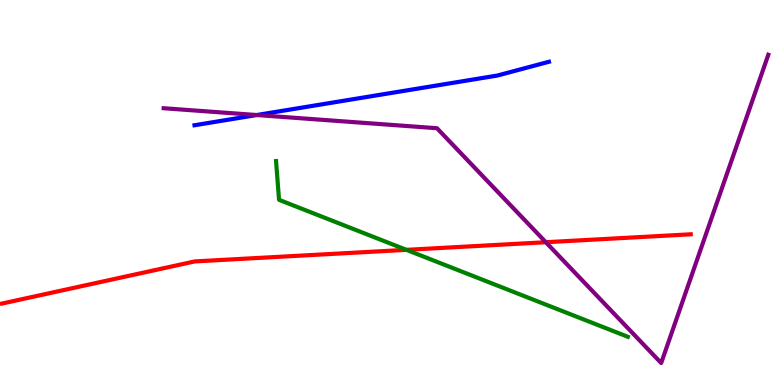[{'lines': ['blue', 'red'], 'intersections': []}, {'lines': ['green', 'red'], 'intersections': [{'x': 5.24, 'y': 3.51}]}, {'lines': ['purple', 'red'], 'intersections': [{'x': 7.04, 'y': 3.71}]}, {'lines': ['blue', 'green'], 'intersections': []}, {'lines': ['blue', 'purple'], 'intersections': [{'x': 3.31, 'y': 7.01}]}, {'lines': ['green', 'purple'], 'intersections': []}]